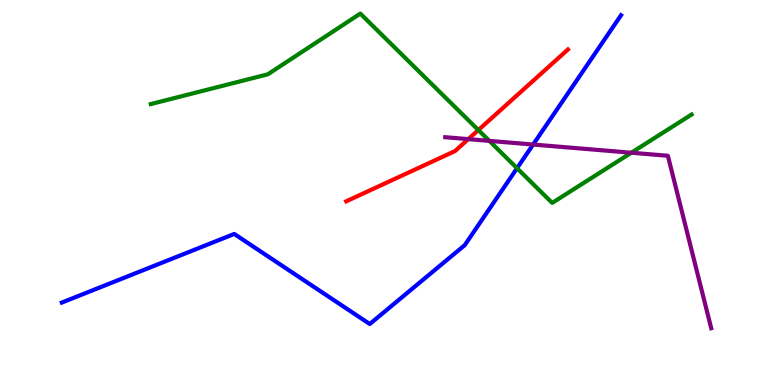[{'lines': ['blue', 'red'], 'intersections': []}, {'lines': ['green', 'red'], 'intersections': [{'x': 6.17, 'y': 6.62}]}, {'lines': ['purple', 'red'], 'intersections': [{'x': 6.04, 'y': 6.39}]}, {'lines': ['blue', 'green'], 'intersections': [{'x': 6.67, 'y': 5.63}]}, {'lines': ['blue', 'purple'], 'intersections': [{'x': 6.88, 'y': 6.25}]}, {'lines': ['green', 'purple'], 'intersections': [{'x': 6.31, 'y': 6.34}, {'x': 8.15, 'y': 6.03}]}]